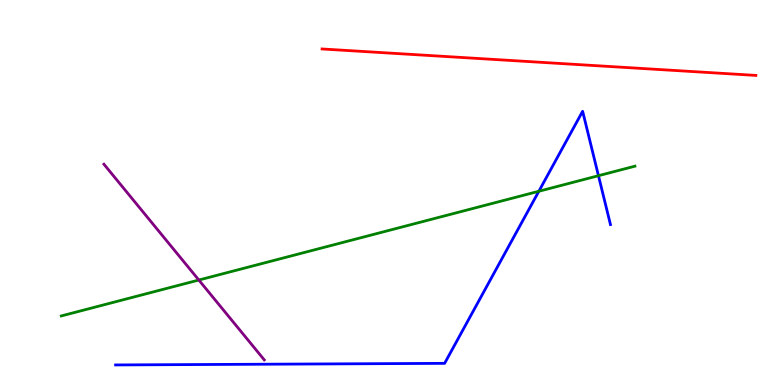[{'lines': ['blue', 'red'], 'intersections': []}, {'lines': ['green', 'red'], 'intersections': []}, {'lines': ['purple', 'red'], 'intersections': []}, {'lines': ['blue', 'green'], 'intersections': [{'x': 6.95, 'y': 5.03}, {'x': 7.72, 'y': 5.44}]}, {'lines': ['blue', 'purple'], 'intersections': []}, {'lines': ['green', 'purple'], 'intersections': [{'x': 2.57, 'y': 2.73}]}]